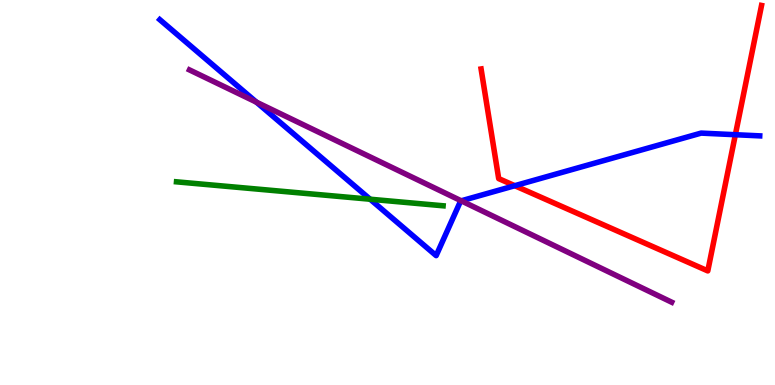[{'lines': ['blue', 'red'], 'intersections': [{'x': 6.64, 'y': 5.18}, {'x': 9.49, 'y': 6.5}]}, {'lines': ['green', 'red'], 'intersections': []}, {'lines': ['purple', 'red'], 'intersections': []}, {'lines': ['blue', 'green'], 'intersections': [{'x': 4.78, 'y': 4.83}]}, {'lines': ['blue', 'purple'], 'intersections': [{'x': 3.31, 'y': 7.35}, {'x': 5.95, 'y': 4.78}]}, {'lines': ['green', 'purple'], 'intersections': []}]